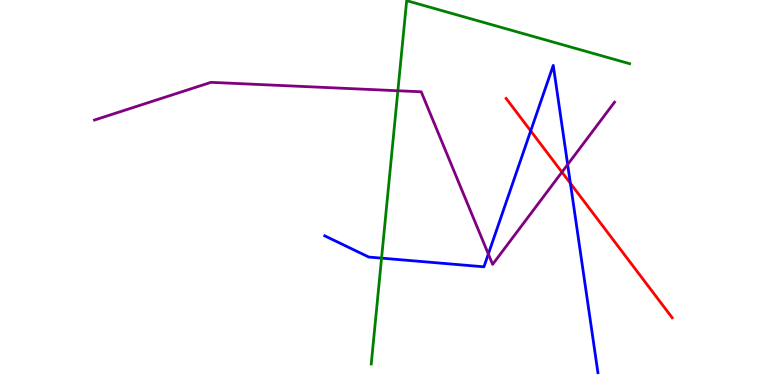[{'lines': ['blue', 'red'], 'intersections': [{'x': 6.85, 'y': 6.6}, {'x': 7.36, 'y': 5.24}]}, {'lines': ['green', 'red'], 'intersections': []}, {'lines': ['purple', 'red'], 'intersections': [{'x': 7.25, 'y': 5.53}]}, {'lines': ['blue', 'green'], 'intersections': [{'x': 4.92, 'y': 3.3}]}, {'lines': ['blue', 'purple'], 'intersections': [{'x': 6.3, 'y': 3.4}, {'x': 7.32, 'y': 5.73}]}, {'lines': ['green', 'purple'], 'intersections': [{'x': 5.13, 'y': 7.64}]}]